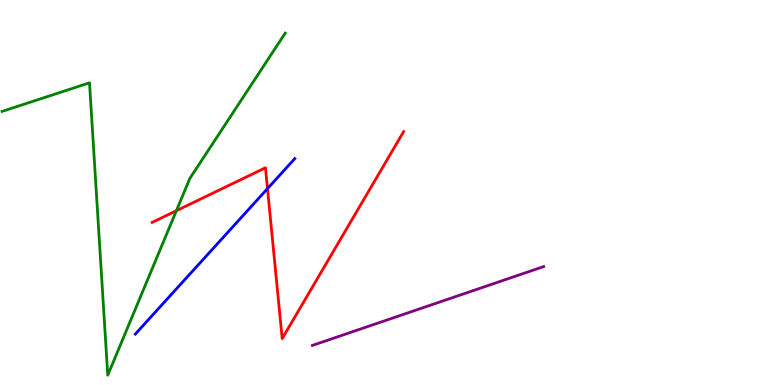[{'lines': ['blue', 'red'], 'intersections': [{'x': 3.45, 'y': 5.1}]}, {'lines': ['green', 'red'], 'intersections': [{'x': 2.28, 'y': 4.53}]}, {'lines': ['purple', 'red'], 'intersections': []}, {'lines': ['blue', 'green'], 'intersections': []}, {'lines': ['blue', 'purple'], 'intersections': []}, {'lines': ['green', 'purple'], 'intersections': []}]